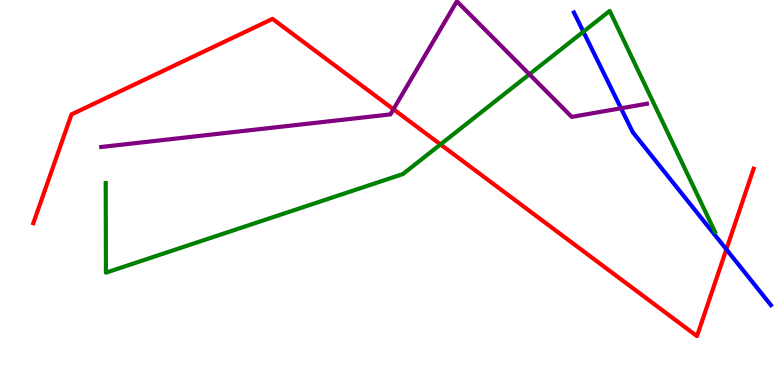[{'lines': ['blue', 'red'], 'intersections': [{'x': 9.37, 'y': 3.52}]}, {'lines': ['green', 'red'], 'intersections': [{'x': 5.68, 'y': 6.25}]}, {'lines': ['purple', 'red'], 'intersections': [{'x': 5.08, 'y': 7.16}]}, {'lines': ['blue', 'green'], 'intersections': [{'x': 7.53, 'y': 9.18}]}, {'lines': ['blue', 'purple'], 'intersections': [{'x': 8.01, 'y': 7.19}]}, {'lines': ['green', 'purple'], 'intersections': [{'x': 6.83, 'y': 8.07}]}]